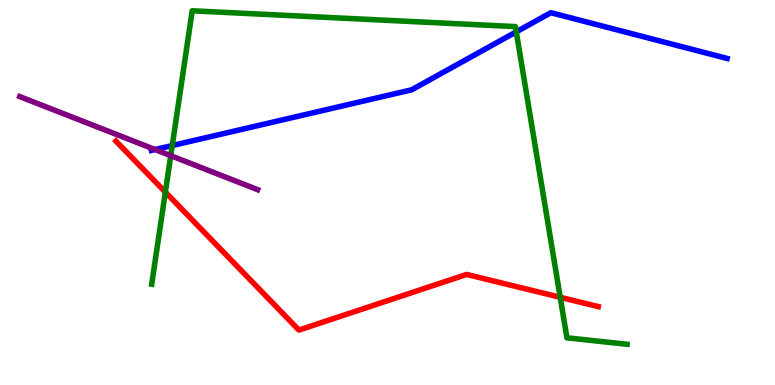[{'lines': ['blue', 'red'], 'intersections': []}, {'lines': ['green', 'red'], 'intersections': [{'x': 2.13, 'y': 5.01}, {'x': 7.23, 'y': 2.28}]}, {'lines': ['purple', 'red'], 'intersections': []}, {'lines': ['blue', 'green'], 'intersections': [{'x': 2.22, 'y': 6.22}, {'x': 6.66, 'y': 9.17}]}, {'lines': ['blue', 'purple'], 'intersections': [{'x': 2.0, 'y': 6.12}]}, {'lines': ['green', 'purple'], 'intersections': [{'x': 2.2, 'y': 5.96}]}]